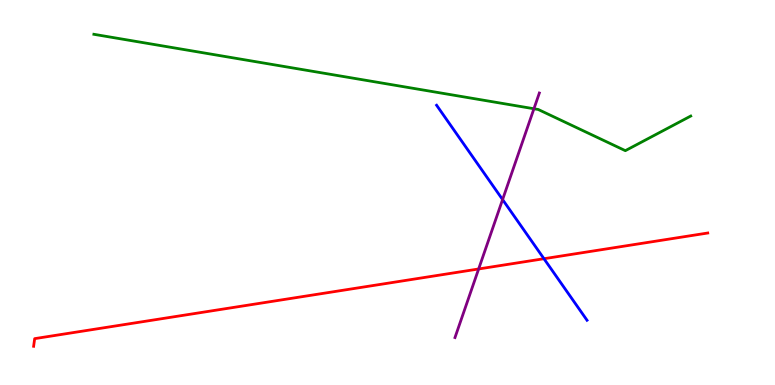[{'lines': ['blue', 'red'], 'intersections': [{'x': 7.02, 'y': 3.28}]}, {'lines': ['green', 'red'], 'intersections': []}, {'lines': ['purple', 'red'], 'intersections': [{'x': 6.18, 'y': 3.01}]}, {'lines': ['blue', 'green'], 'intersections': []}, {'lines': ['blue', 'purple'], 'intersections': [{'x': 6.49, 'y': 4.82}]}, {'lines': ['green', 'purple'], 'intersections': [{'x': 6.89, 'y': 7.18}]}]